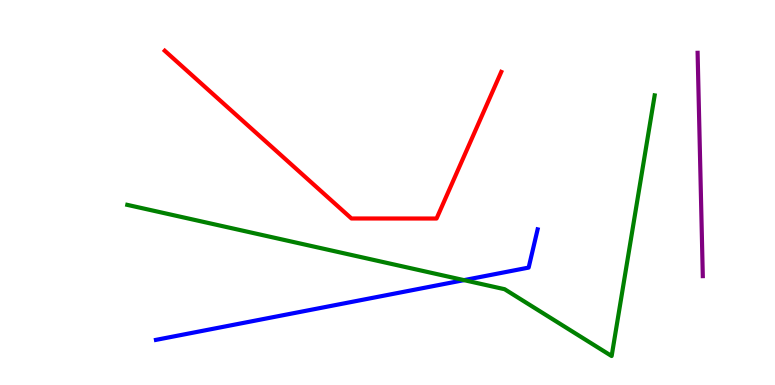[{'lines': ['blue', 'red'], 'intersections': []}, {'lines': ['green', 'red'], 'intersections': []}, {'lines': ['purple', 'red'], 'intersections': []}, {'lines': ['blue', 'green'], 'intersections': [{'x': 5.99, 'y': 2.72}]}, {'lines': ['blue', 'purple'], 'intersections': []}, {'lines': ['green', 'purple'], 'intersections': []}]